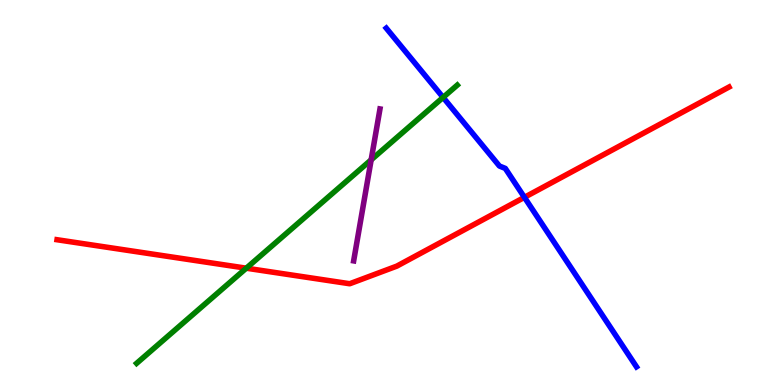[{'lines': ['blue', 'red'], 'intersections': [{'x': 6.77, 'y': 4.87}]}, {'lines': ['green', 'red'], 'intersections': [{'x': 3.18, 'y': 3.03}]}, {'lines': ['purple', 'red'], 'intersections': []}, {'lines': ['blue', 'green'], 'intersections': [{'x': 5.72, 'y': 7.47}]}, {'lines': ['blue', 'purple'], 'intersections': []}, {'lines': ['green', 'purple'], 'intersections': [{'x': 4.79, 'y': 5.85}]}]